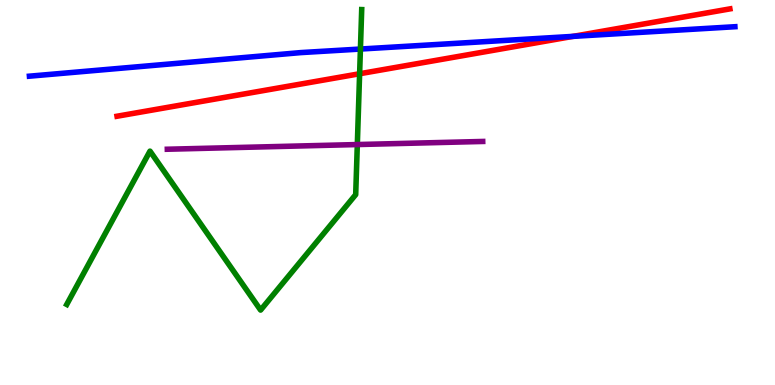[{'lines': ['blue', 'red'], 'intersections': [{'x': 7.39, 'y': 9.06}]}, {'lines': ['green', 'red'], 'intersections': [{'x': 4.64, 'y': 8.08}]}, {'lines': ['purple', 'red'], 'intersections': []}, {'lines': ['blue', 'green'], 'intersections': [{'x': 4.65, 'y': 8.73}]}, {'lines': ['blue', 'purple'], 'intersections': []}, {'lines': ['green', 'purple'], 'intersections': [{'x': 4.61, 'y': 6.25}]}]